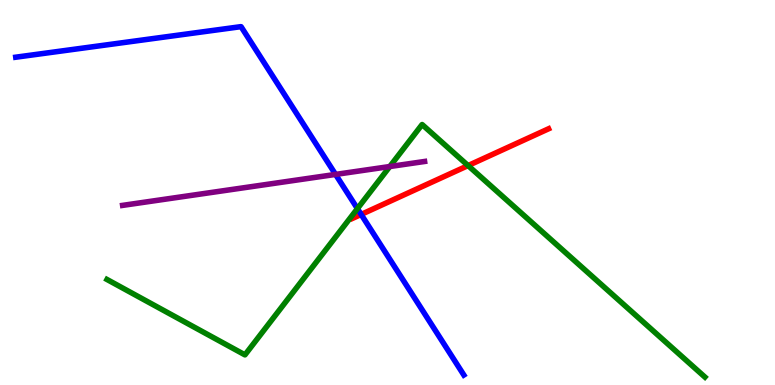[{'lines': ['blue', 'red'], 'intersections': [{'x': 4.66, 'y': 4.43}]}, {'lines': ['green', 'red'], 'intersections': [{'x': 6.04, 'y': 5.7}]}, {'lines': ['purple', 'red'], 'intersections': []}, {'lines': ['blue', 'green'], 'intersections': [{'x': 4.61, 'y': 4.58}]}, {'lines': ['blue', 'purple'], 'intersections': [{'x': 4.33, 'y': 5.47}]}, {'lines': ['green', 'purple'], 'intersections': [{'x': 5.03, 'y': 5.67}]}]